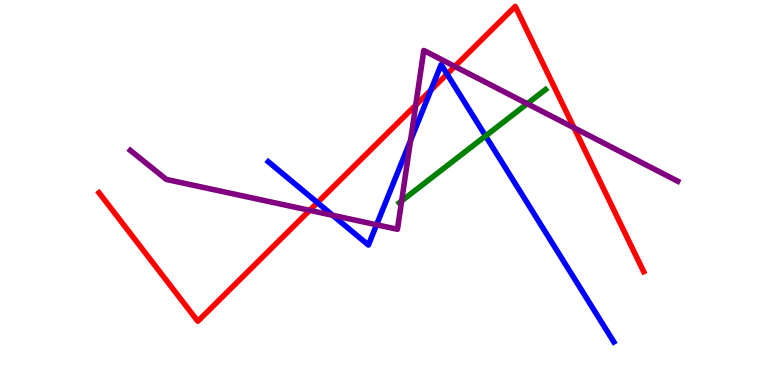[{'lines': ['blue', 'red'], 'intersections': [{'x': 4.1, 'y': 4.74}, {'x': 5.56, 'y': 7.66}, {'x': 5.77, 'y': 8.08}]}, {'lines': ['green', 'red'], 'intersections': []}, {'lines': ['purple', 'red'], 'intersections': [{'x': 4.0, 'y': 4.54}, {'x': 5.36, 'y': 7.27}, {'x': 5.87, 'y': 8.28}, {'x': 7.41, 'y': 6.68}]}, {'lines': ['blue', 'green'], 'intersections': [{'x': 6.27, 'y': 6.47}]}, {'lines': ['blue', 'purple'], 'intersections': [{'x': 4.29, 'y': 4.41}, {'x': 4.86, 'y': 4.16}, {'x': 5.3, 'y': 6.35}]}, {'lines': ['green', 'purple'], 'intersections': [{'x': 5.18, 'y': 4.78}, {'x': 6.8, 'y': 7.31}]}]